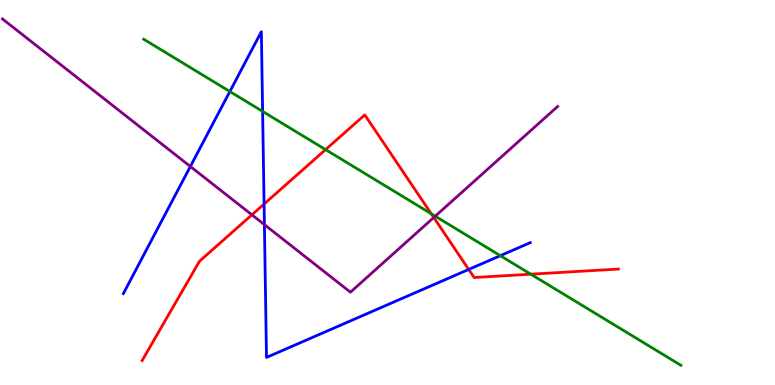[{'lines': ['blue', 'red'], 'intersections': [{'x': 3.41, 'y': 4.7}, {'x': 6.05, 'y': 3.0}]}, {'lines': ['green', 'red'], 'intersections': [{'x': 4.2, 'y': 6.11}, {'x': 5.56, 'y': 4.45}, {'x': 6.85, 'y': 2.88}]}, {'lines': ['purple', 'red'], 'intersections': [{'x': 3.25, 'y': 4.42}, {'x': 5.6, 'y': 4.35}]}, {'lines': ['blue', 'green'], 'intersections': [{'x': 2.97, 'y': 7.62}, {'x': 3.39, 'y': 7.11}, {'x': 6.46, 'y': 3.36}]}, {'lines': ['blue', 'purple'], 'intersections': [{'x': 2.46, 'y': 5.68}, {'x': 3.41, 'y': 4.17}]}, {'lines': ['green', 'purple'], 'intersections': [{'x': 5.62, 'y': 4.38}]}]